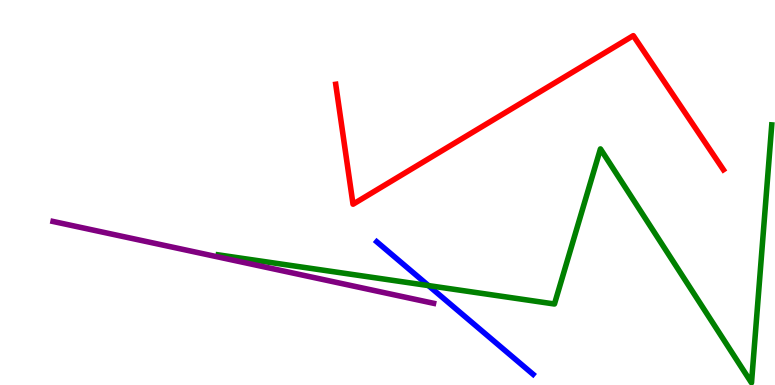[{'lines': ['blue', 'red'], 'intersections': []}, {'lines': ['green', 'red'], 'intersections': []}, {'lines': ['purple', 'red'], 'intersections': []}, {'lines': ['blue', 'green'], 'intersections': [{'x': 5.53, 'y': 2.58}]}, {'lines': ['blue', 'purple'], 'intersections': []}, {'lines': ['green', 'purple'], 'intersections': []}]